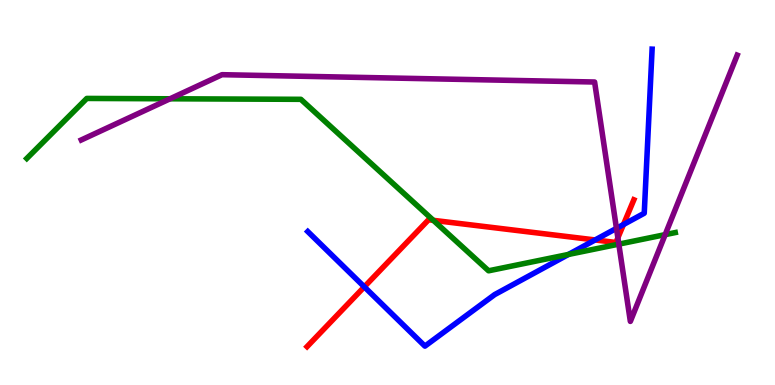[{'lines': ['blue', 'red'], 'intersections': [{'x': 4.7, 'y': 2.55}, {'x': 7.68, 'y': 3.77}, {'x': 8.04, 'y': 4.17}]}, {'lines': ['green', 'red'], 'intersections': [{'x': 5.59, 'y': 4.28}]}, {'lines': ['purple', 'red'], 'intersections': [{'x': 7.97, 'y': 3.82}]}, {'lines': ['blue', 'green'], 'intersections': [{'x': 7.34, 'y': 3.39}]}, {'lines': ['blue', 'purple'], 'intersections': [{'x': 7.95, 'y': 4.07}]}, {'lines': ['green', 'purple'], 'intersections': [{'x': 2.19, 'y': 7.43}, {'x': 7.98, 'y': 3.66}, {'x': 8.58, 'y': 3.91}]}]